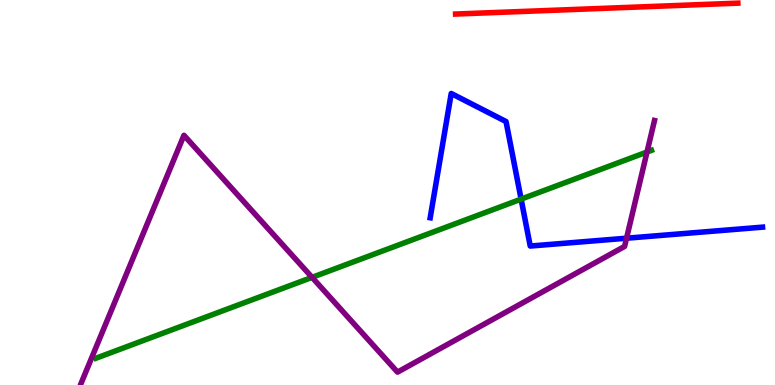[{'lines': ['blue', 'red'], 'intersections': []}, {'lines': ['green', 'red'], 'intersections': []}, {'lines': ['purple', 'red'], 'intersections': []}, {'lines': ['blue', 'green'], 'intersections': [{'x': 6.72, 'y': 4.83}]}, {'lines': ['blue', 'purple'], 'intersections': [{'x': 8.08, 'y': 3.81}]}, {'lines': ['green', 'purple'], 'intersections': [{'x': 4.03, 'y': 2.8}, {'x': 8.35, 'y': 6.05}]}]